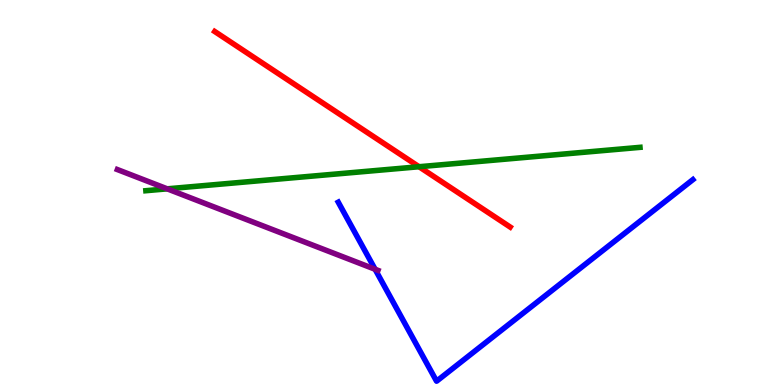[{'lines': ['blue', 'red'], 'intersections': []}, {'lines': ['green', 'red'], 'intersections': [{'x': 5.41, 'y': 5.67}]}, {'lines': ['purple', 'red'], 'intersections': []}, {'lines': ['blue', 'green'], 'intersections': []}, {'lines': ['blue', 'purple'], 'intersections': [{'x': 4.84, 'y': 3.01}]}, {'lines': ['green', 'purple'], 'intersections': [{'x': 2.16, 'y': 5.1}]}]